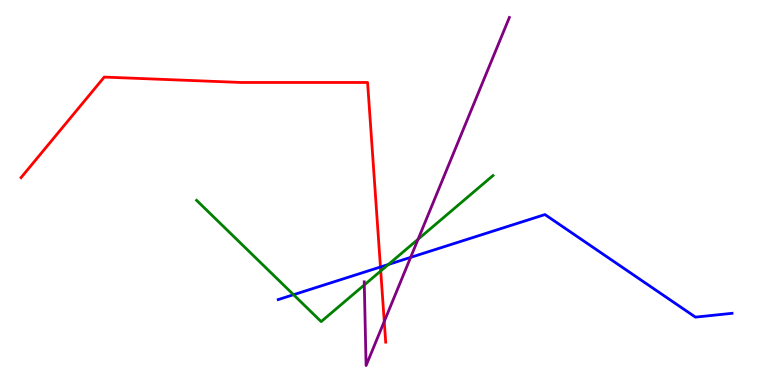[{'lines': ['blue', 'red'], 'intersections': [{'x': 4.91, 'y': 3.06}]}, {'lines': ['green', 'red'], 'intersections': [{'x': 4.91, 'y': 2.96}]}, {'lines': ['purple', 'red'], 'intersections': [{'x': 4.96, 'y': 1.65}]}, {'lines': ['blue', 'green'], 'intersections': [{'x': 3.79, 'y': 2.35}, {'x': 5.01, 'y': 3.13}]}, {'lines': ['blue', 'purple'], 'intersections': [{'x': 5.3, 'y': 3.31}]}, {'lines': ['green', 'purple'], 'intersections': [{'x': 4.7, 'y': 2.6}, {'x': 5.39, 'y': 3.79}]}]